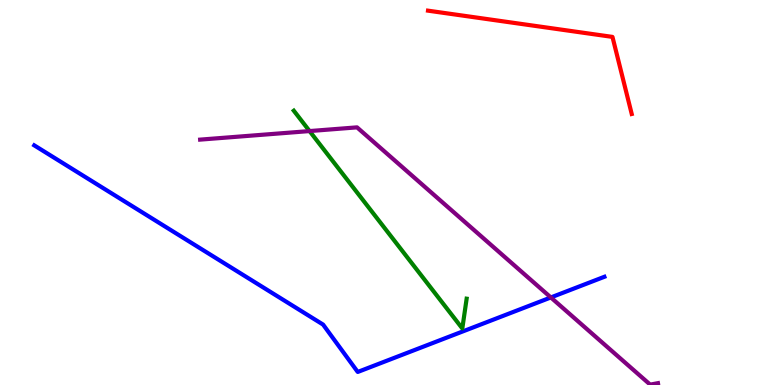[{'lines': ['blue', 'red'], 'intersections': []}, {'lines': ['green', 'red'], 'intersections': []}, {'lines': ['purple', 'red'], 'intersections': []}, {'lines': ['blue', 'green'], 'intersections': []}, {'lines': ['blue', 'purple'], 'intersections': [{'x': 7.11, 'y': 2.27}]}, {'lines': ['green', 'purple'], 'intersections': [{'x': 3.99, 'y': 6.6}]}]